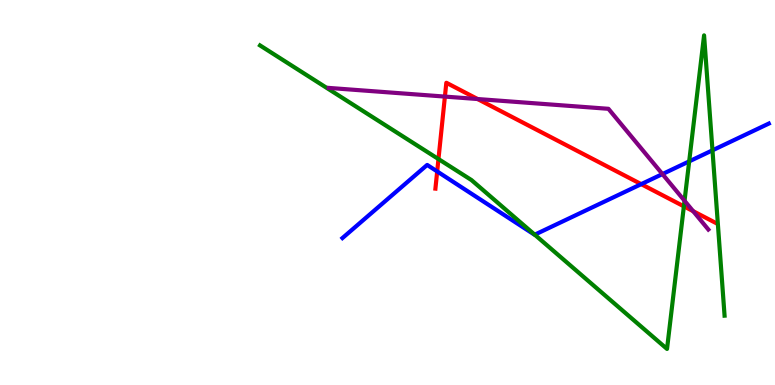[{'lines': ['blue', 'red'], 'intersections': [{'x': 5.64, 'y': 5.55}, {'x': 8.27, 'y': 5.22}]}, {'lines': ['green', 'red'], 'intersections': [{'x': 5.66, 'y': 5.87}, {'x': 8.82, 'y': 4.64}]}, {'lines': ['purple', 'red'], 'intersections': [{'x': 5.74, 'y': 7.49}, {'x': 6.16, 'y': 7.43}, {'x': 8.94, 'y': 4.52}]}, {'lines': ['blue', 'green'], 'intersections': [{'x': 6.9, 'y': 3.9}, {'x': 8.89, 'y': 5.81}, {'x': 9.19, 'y': 6.1}]}, {'lines': ['blue', 'purple'], 'intersections': [{'x': 8.55, 'y': 5.48}]}, {'lines': ['green', 'purple'], 'intersections': [{'x': 8.83, 'y': 4.79}]}]